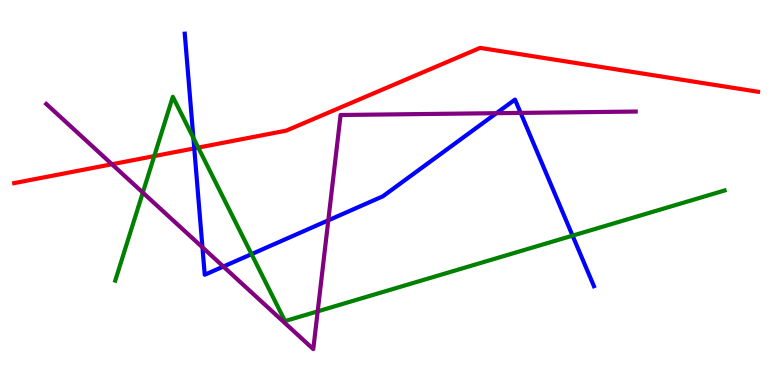[{'lines': ['blue', 'red'], 'intersections': [{'x': 2.51, 'y': 6.15}]}, {'lines': ['green', 'red'], 'intersections': [{'x': 1.99, 'y': 5.95}, {'x': 2.56, 'y': 6.17}]}, {'lines': ['purple', 'red'], 'intersections': [{'x': 1.44, 'y': 5.73}]}, {'lines': ['blue', 'green'], 'intersections': [{'x': 2.5, 'y': 6.42}, {'x': 3.25, 'y': 3.4}, {'x': 7.39, 'y': 3.88}]}, {'lines': ['blue', 'purple'], 'intersections': [{'x': 2.61, 'y': 3.58}, {'x': 2.88, 'y': 3.08}, {'x': 4.24, 'y': 4.28}, {'x': 6.41, 'y': 7.06}, {'x': 6.72, 'y': 7.07}]}, {'lines': ['green', 'purple'], 'intersections': [{'x': 1.84, 'y': 5.0}, {'x': 4.1, 'y': 1.91}]}]